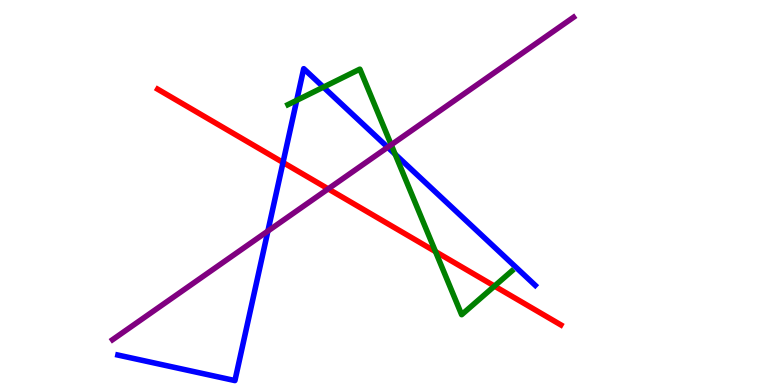[{'lines': ['blue', 'red'], 'intersections': [{'x': 3.65, 'y': 5.78}]}, {'lines': ['green', 'red'], 'intersections': [{'x': 5.62, 'y': 3.46}, {'x': 6.38, 'y': 2.57}]}, {'lines': ['purple', 'red'], 'intersections': [{'x': 4.23, 'y': 5.09}]}, {'lines': ['blue', 'green'], 'intersections': [{'x': 3.83, 'y': 7.39}, {'x': 4.17, 'y': 7.74}, {'x': 5.1, 'y': 5.99}]}, {'lines': ['blue', 'purple'], 'intersections': [{'x': 3.46, 'y': 4.0}, {'x': 5.0, 'y': 6.18}]}, {'lines': ['green', 'purple'], 'intersections': [{'x': 5.05, 'y': 6.24}]}]